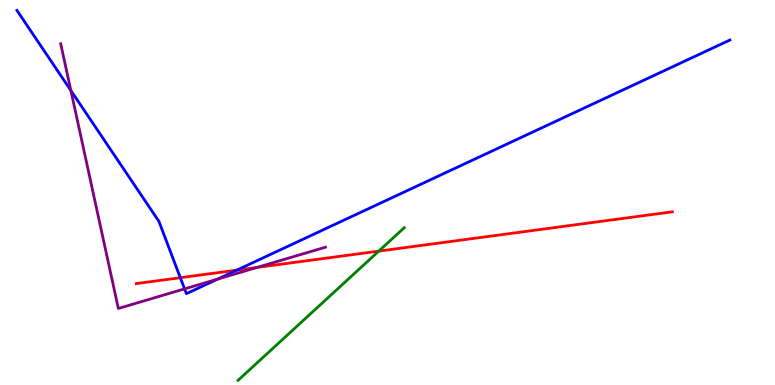[{'lines': ['blue', 'red'], 'intersections': [{'x': 2.33, 'y': 2.79}, {'x': 3.06, 'y': 2.98}]}, {'lines': ['green', 'red'], 'intersections': [{'x': 4.89, 'y': 3.48}]}, {'lines': ['purple', 'red'], 'intersections': [{'x': 3.32, 'y': 3.05}]}, {'lines': ['blue', 'green'], 'intersections': []}, {'lines': ['blue', 'purple'], 'intersections': [{'x': 0.915, 'y': 7.65}, {'x': 2.38, 'y': 2.5}, {'x': 2.81, 'y': 2.75}]}, {'lines': ['green', 'purple'], 'intersections': []}]